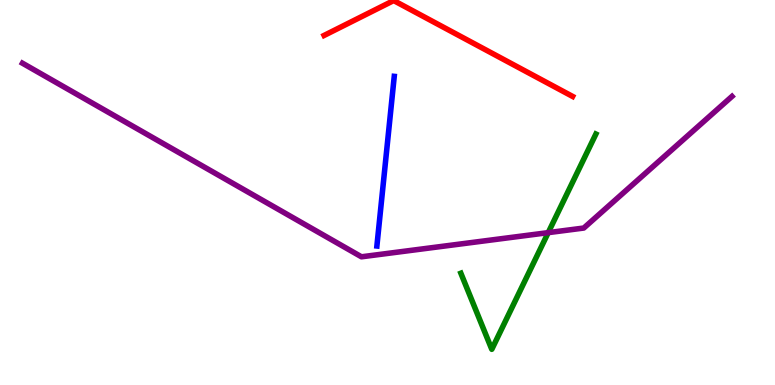[{'lines': ['blue', 'red'], 'intersections': []}, {'lines': ['green', 'red'], 'intersections': []}, {'lines': ['purple', 'red'], 'intersections': []}, {'lines': ['blue', 'green'], 'intersections': []}, {'lines': ['blue', 'purple'], 'intersections': []}, {'lines': ['green', 'purple'], 'intersections': [{'x': 7.07, 'y': 3.96}]}]